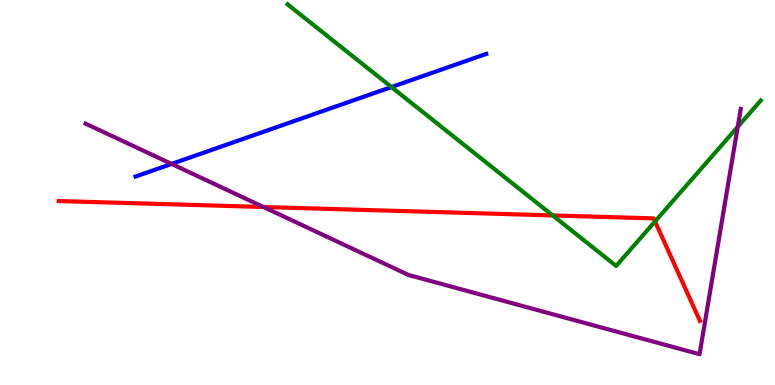[{'lines': ['blue', 'red'], 'intersections': []}, {'lines': ['green', 'red'], 'intersections': [{'x': 7.13, 'y': 4.4}, {'x': 8.45, 'y': 4.25}]}, {'lines': ['purple', 'red'], 'intersections': [{'x': 3.4, 'y': 4.62}]}, {'lines': ['blue', 'green'], 'intersections': [{'x': 5.05, 'y': 7.74}]}, {'lines': ['blue', 'purple'], 'intersections': [{'x': 2.21, 'y': 5.74}]}, {'lines': ['green', 'purple'], 'intersections': [{'x': 9.52, 'y': 6.71}]}]